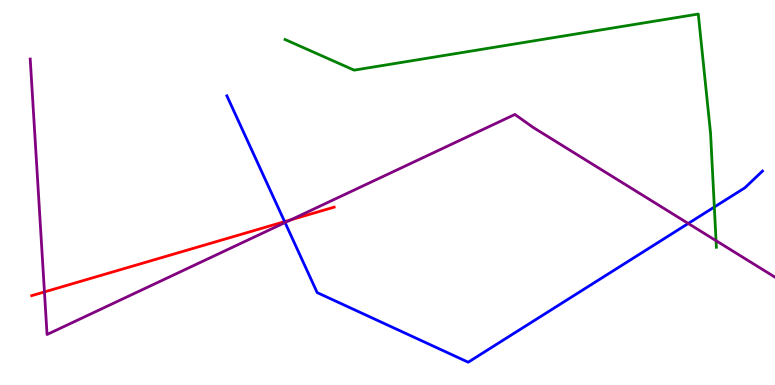[{'lines': ['blue', 'red'], 'intersections': [{'x': 3.67, 'y': 4.24}]}, {'lines': ['green', 'red'], 'intersections': []}, {'lines': ['purple', 'red'], 'intersections': [{'x': 0.573, 'y': 2.42}, {'x': 3.75, 'y': 4.29}]}, {'lines': ['blue', 'green'], 'intersections': [{'x': 9.22, 'y': 4.62}]}, {'lines': ['blue', 'purple'], 'intersections': [{'x': 3.68, 'y': 4.22}, {'x': 8.88, 'y': 4.2}]}, {'lines': ['green', 'purple'], 'intersections': [{'x': 9.24, 'y': 3.75}]}]